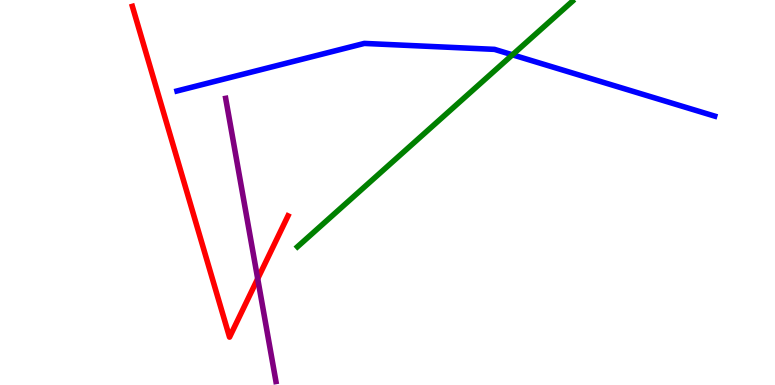[{'lines': ['blue', 'red'], 'intersections': []}, {'lines': ['green', 'red'], 'intersections': []}, {'lines': ['purple', 'red'], 'intersections': [{'x': 3.33, 'y': 2.76}]}, {'lines': ['blue', 'green'], 'intersections': [{'x': 6.61, 'y': 8.58}]}, {'lines': ['blue', 'purple'], 'intersections': []}, {'lines': ['green', 'purple'], 'intersections': []}]